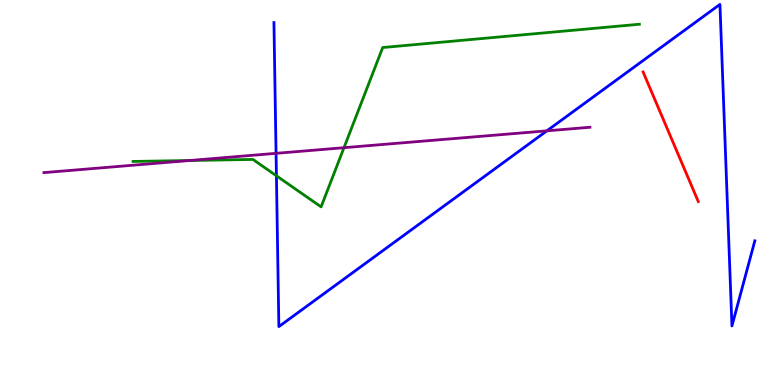[{'lines': ['blue', 'red'], 'intersections': []}, {'lines': ['green', 'red'], 'intersections': []}, {'lines': ['purple', 'red'], 'intersections': []}, {'lines': ['blue', 'green'], 'intersections': [{'x': 3.57, 'y': 5.43}]}, {'lines': ['blue', 'purple'], 'intersections': [{'x': 3.56, 'y': 6.02}, {'x': 7.06, 'y': 6.6}]}, {'lines': ['green', 'purple'], 'intersections': [{'x': 2.45, 'y': 5.83}, {'x': 4.44, 'y': 6.16}]}]